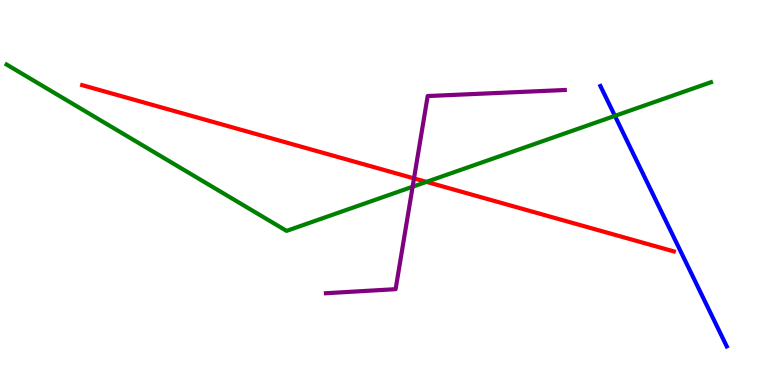[{'lines': ['blue', 'red'], 'intersections': []}, {'lines': ['green', 'red'], 'intersections': [{'x': 5.5, 'y': 5.28}]}, {'lines': ['purple', 'red'], 'intersections': [{'x': 5.34, 'y': 5.37}]}, {'lines': ['blue', 'green'], 'intersections': [{'x': 7.93, 'y': 6.99}]}, {'lines': ['blue', 'purple'], 'intersections': []}, {'lines': ['green', 'purple'], 'intersections': [{'x': 5.32, 'y': 5.15}]}]